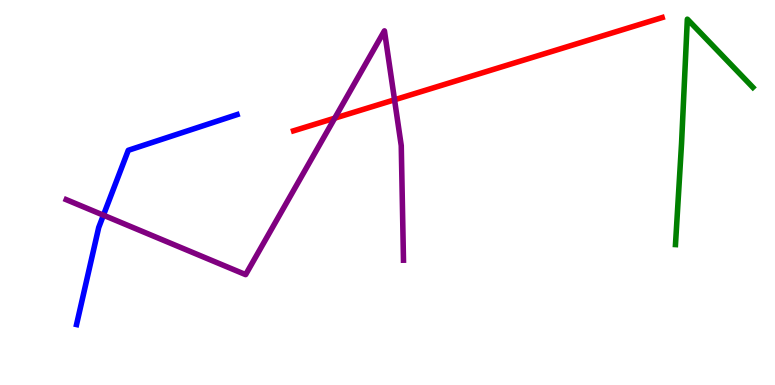[{'lines': ['blue', 'red'], 'intersections': []}, {'lines': ['green', 'red'], 'intersections': []}, {'lines': ['purple', 'red'], 'intersections': [{'x': 4.32, 'y': 6.93}, {'x': 5.09, 'y': 7.41}]}, {'lines': ['blue', 'green'], 'intersections': []}, {'lines': ['blue', 'purple'], 'intersections': [{'x': 1.33, 'y': 4.41}]}, {'lines': ['green', 'purple'], 'intersections': []}]